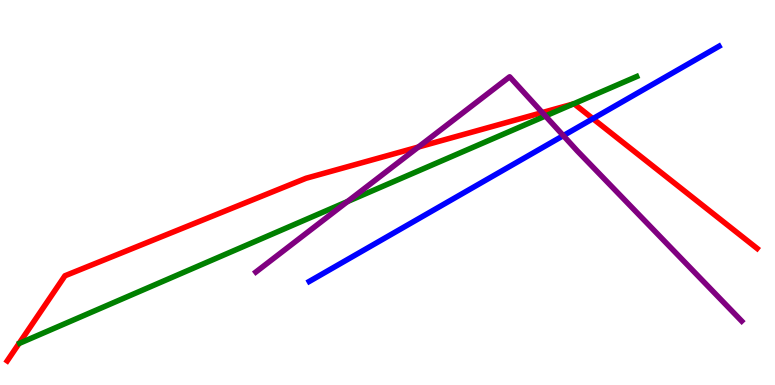[{'lines': ['blue', 'red'], 'intersections': [{'x': 7.65, 'y': 6.92}]}, {'lines': ['green', 'red'], 'intersections': [{'x': 7.4, 'y': 7.3}]}, {'lines': ['purple', 'red'], 'intersections': [{'x': 5.4, 'y': 6.18}, {'x': 7.0, 'y': 7.08}]}, {'lines': ['blue', 'green'], 'intersections': []}, {'lines': ['blue', 'purple'], 'intersections': [{'x': 7.27, 'y': 6.48}]}, {'lines': ['green', 'purple'], 'intersections': [{'x': 4.48, 'y': 4.77}, {'x': 7.04, 'y': 6.99}]}]